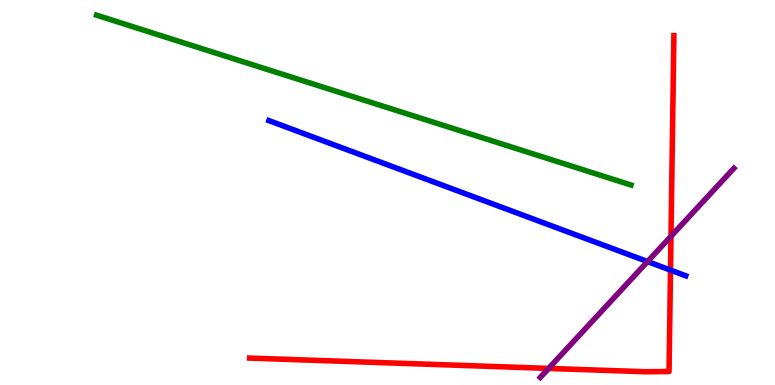[{'lines': ['blue', 'red'], 'intersections': [{'x': 8.65, 'y': 2.98}]}, {'lines': ['green', 'red'], 'intersections': []}, {'lines': ['purple', 'red'], 'intersections': [{'x': 7.08, 'y': 0.431}, {'x': 8.66, 'y': 3.86}]}, {'lines': ['blue', 'green'], 'intersections': []}, {'lines': ['blue', 'purple'], 'intersections': [{'x': 8.36, 'y': 3.21}]}, {'lines': ['green', 'purple'], 'intersections': []}]